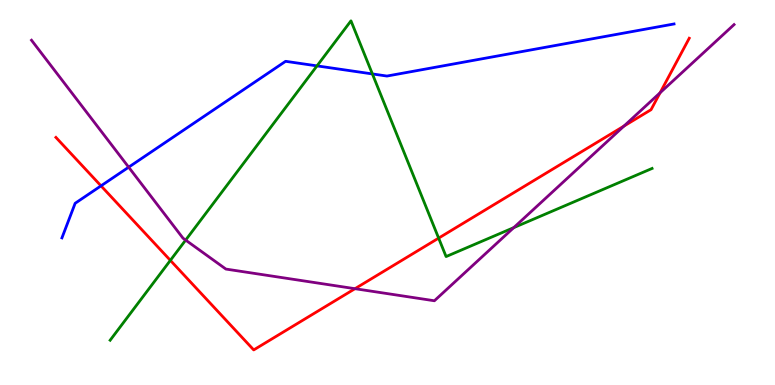[{'lines': ['blue', 'red'], 'intersections': [{'x': 1.3, 'y': 5.17}]}, {'lines': ['green', 'red'], 'intersections': [{'x': 2.2, 'y': 3.24}, {'x': 5.66, 'y': 3.82}]}, {'lines': ['purple', 'red'], 'intersections': [{'x': 4.58, 'y': 2.5}, {'x': 8.05, 'y': 6.73}, {'x': 8.52, 'y': 7.59}]}, {'lines': ['blue', 'green'], 'intersections': [{'x': 4.09, 'y': 8.29}, {'x': 4.81, 'y': 8.08}]}, {'lines': ['blue', 'purple'], 'intersections': [{'x': 1.66, 'y': 5.66}]}, {'lines': ['green', 'purple'], 'intersections': [{'x': 2.4, 'y': 3.76}, {'x': 6.63, 'y': 4.09}]}]